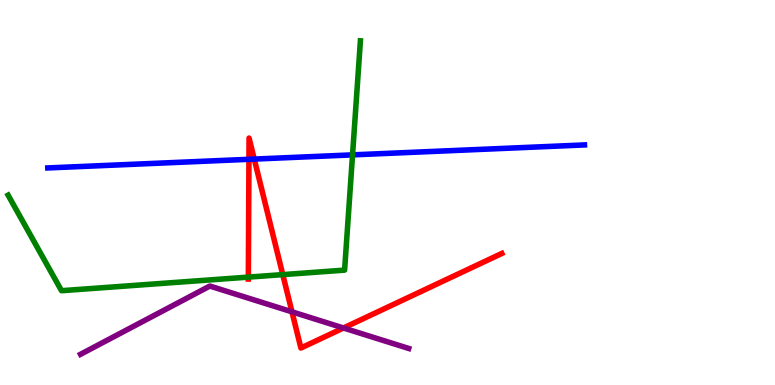[{'lines': ['blue', 'red'], 'intersections': [{'x': 3.21, 'y': 5.86}, {'x': 3.28, 'y': 5.87}]}, {'lines': ['green', 'red'], 'intersections': [{'x': 3.2, 'y': 2.8}, {'x': 3.65, 'y': 2.87}]}, {'lines': ['purple', 'red'], 'intersections': [{'x': 3.77, 'y': 1.9}, {'x': 4.43, 'y': 1.48}]}, {'lines': ['blue', 'green'], 'intersections': [{'x': 4.55, 'y': 5.98}]}, {'lines': ['blue', 'purple'], 'intersections': []}, {'lines': ['green', 'purple'], 'intersections': []}]